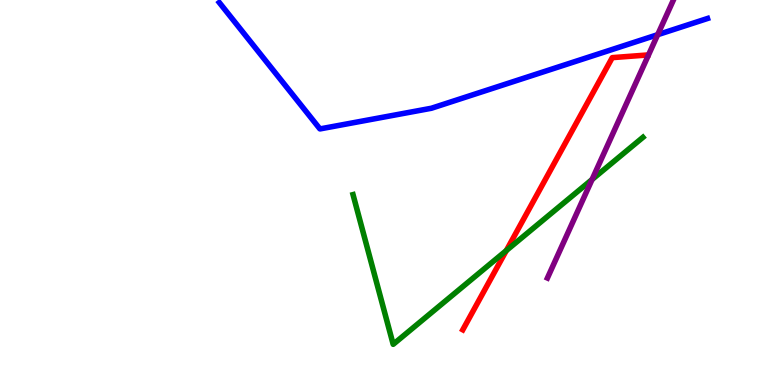[{'lines': ['blue', 'red'], 'intersections': []}, {'lines': ['green', 'red'], 'intersections': [{'x': 6.53, 'y': 3.49}]}, {'lines': ['purple', 'red'], 'intersections': []}, {'lines': ['blue', 'green'], 'intersections': []}, {'lines': ['blue', 'purple'], 'intersections': [{'x': 8.49, 'y': 9.1}]}, {'lines': ['green', 'purple'], 'intersections': [{'x': 7.64, 'y': 5.34}]}]